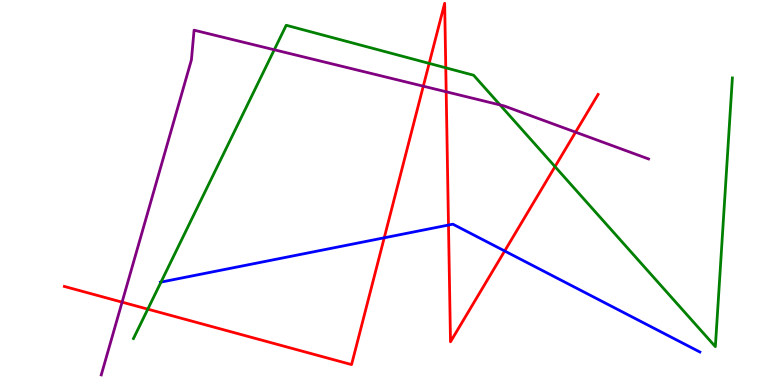[{'lines': ['blue', 'red'], 'intersections': [{'x': 4.96, 'y': 3.82}, {'x': 5.79, 'y': 4.15}, {'x': 6.51, 'y': 3.48}]}, {'lines': ['green', 'red'], 'intersections': [{'x': 1.91, 'y': 1.97}, {'x': 5.54, 'y': 8.35}, {'x': 5.75, 'y': 8.24}, {'x': 7.16, 'y': 5.67}]}, {'lines': ['purple', 'red'], 'intersections': [{'x': 1.58, 'y': 2.15}, {'x': 5.46, 'y': 7.76}, {'x': 5.76, 'y': 7.62}, {'x': 7.43, 'y': 6.57}]}, {'lines': ['blue', 'green'], 'intersections': [{'x': 2.08, 'y': 2.67}]}, {'lines': ['blue', 'purple'], 'intersections': []}, {'lines': ['green', 'purple'], 'intersections': [{'x': 3.54, 'y': 8.71}, {'x': 6.45, 'y': 7.27}]}]